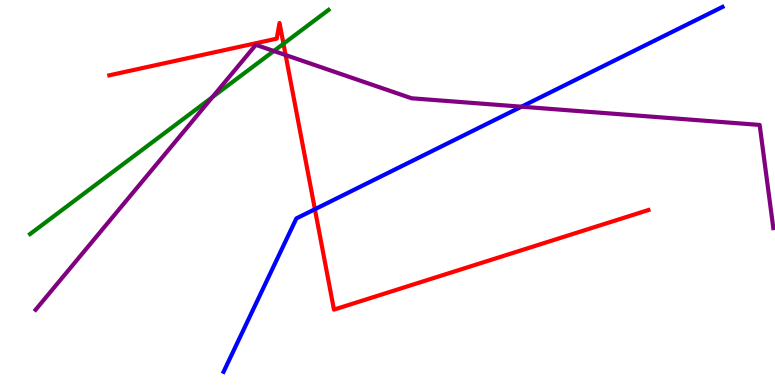[{'lines': ['blue', 'red'], 'intersections': [{'x': 4.06, 'y': 4.57}]}, {'lines': ['green', 'red'], 'intersections': [{'x': 3.66, 'y': 8.86}]}, {'lines': ['purple', 'red'], 'intersections': [{'x': 3.69, 'y': 8.57}]}, {'lines': ['blue', 'green'], 'intersections': []}, {'lines': ['blue', 'purple'], 'intersections': [{'x': 6.73, 'y': 7.23}]}, {'lines': ['green', 'purple'], 'intersections': [{'x': 2.74, 'y': 7.48}, {'x': 3.53, 'y': 8.68}]}]